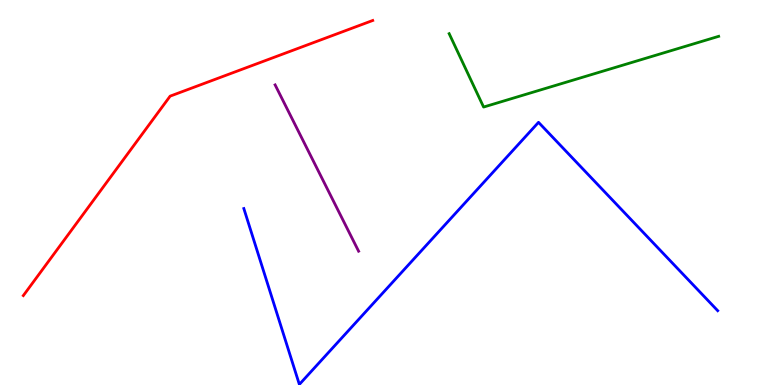[{'lines': ['blue', 'red'], 'intersections': []}, {'lines': ['green', 'red'], 'intersections': []}, {'lines': ['purple', 'red'], 'intersections': []}, {'lines': ['blue', 'green'], 'intersections': []}, {'lines': ['blue', 'purple'], 'intersections': []}, {'lines': ['green', 'purple'], 'intersections': []}]